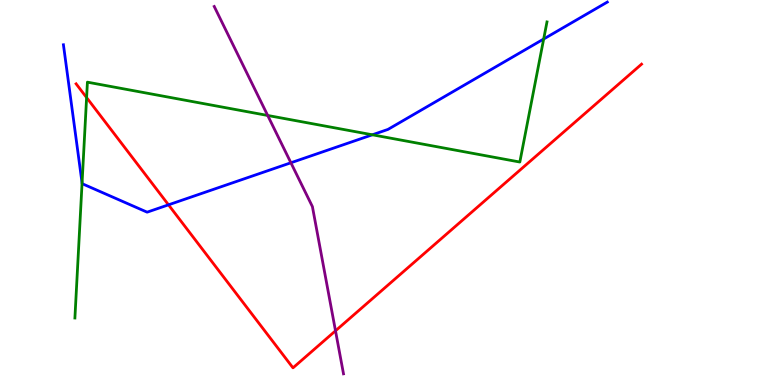[{'lines': ['blue', 'red'], 'intersections': [{'x': 2.17, 'y': 4.68}]}, {'lines': ['green', 'red'], 'intersections': [{'x': 1.12, 'y': 7.47}]}, {'lines': ['purple', 'red'], 'intersections': [{'x': 4.33, 'y': 1.41}]}, {'lines': ['blue', 'green'], 'intersections': [{'x': 1.06, 'y': 5.25}, {'x': 4.8, 'y': 6.5}, {'x': 7.02, 'y': 8.99}]}, {'lines': ['blue', 'purple'], 'intersections': [{'x': 3.75, 'y': 5.77}]}, {'lines': ['green', 'purple'], 'intersections': [{'x': 3.45, 'y': 7.0}]}]